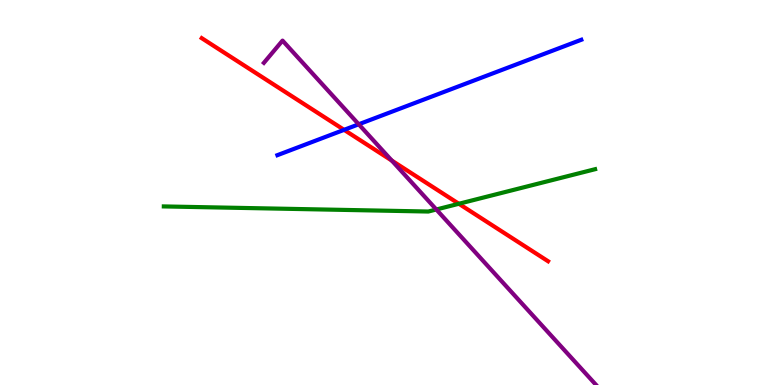[{'lines': ['blue', 'red'], 'intersections': [{'x': 4.44, 'y': 6.63}]}, {'lines': ['green', 'red'], 'intersections': [{'x': 5.92, 'y': 4.71}]}, {'lines': ['purple', 'red'], 'intersections': [{'x': 5.06, 'y': 5.83}]}, {'lines': ['blue', 'green'], 'intersections': []}, {'lines': ['blue', 'purple'], 'intersections': [{'x': 4.63, 'y': 6.77}]}, {'lines': ['green', 'purple'], 'intersections': [{'x': 5.63, 'y': 4.56}]}]